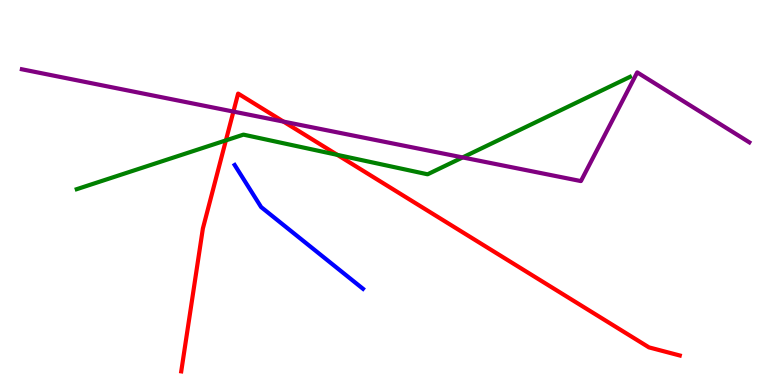[{'lines': ['blue', 'red'], 'intersections': []}, {'lines': ['green', 'red'], 'intersections': [{'x': 2.91, 'y': 6.35}, {'x': 4.35, 'y': 5.98}]}, {'lines': ['purple', 'red'], 'intersections': [{'x': 3.01, 'y': 7.1}, {'x': 3.66, 'y': 6.84}]}, {'lines': ['blue', 'green'], 'intersections': []}, {'lines': ['blue', 'purple'], 'intersections': []}, {'lines': ['green', 'purple'], 'intersections': [{'x': 5.97, 'y': 5.91}]}]